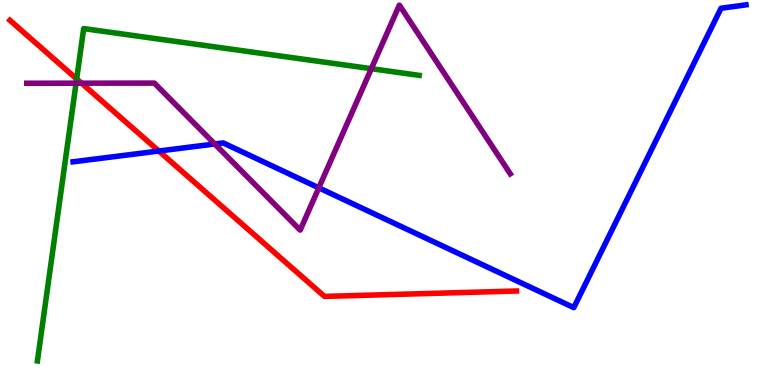[{'lines': ['blue', 'red'], 'intersections': [{'x': 2.05, 'y': 6.08}]}, {'lines': ['green', 'red'], 'intersections': [{'x': 0.989, 'y': 7.95}]}, {'lines': ['purple', 'red'], 'intersections': [{'x': 1.05, 'y': 7.84}]}, {'lines': ['blue', 'green'], 'intersections': []}, {'lines': ['blue', 'purple'], 'intersections': [{'x': 2.77, 'y': 6.26}, {'x': 4.11, 'y': 5.12}]}, {'lines': ['green', 'purple'], 'intersections': [{'x': 0.982, 'y': 7.84}, {'x': 4.79, 'y': 8.22}]}]